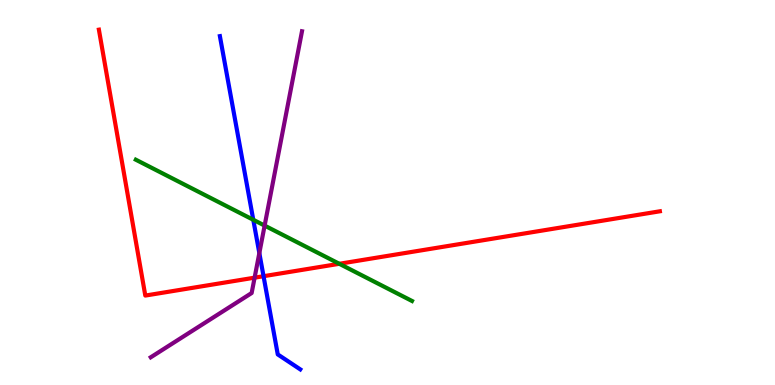[{'lines': ['blue', 'red'], 'intersections': [{'x': 3.4, 'y': 2.83}]}, {'lines': ['green', 'red'], 'intersections': [{'x': 4.38, 'y': 3.15}]}, {'lines': ['purple', 'red'], 'intersections': [{'x': 3.29, 'y': 2.79}]}, {'lines': ['blue', 'green'], 'intersections': [{'x': 3.27, 'y': 4.29}]}, {'lines': ['blue', 'purple'], 'intersections': [{'x': 3.35, 'y': 3.43}]}, {'lines': ['green', 'purple'], 'intersections': [{'x': 3.41, 'y': 4.14}]}]